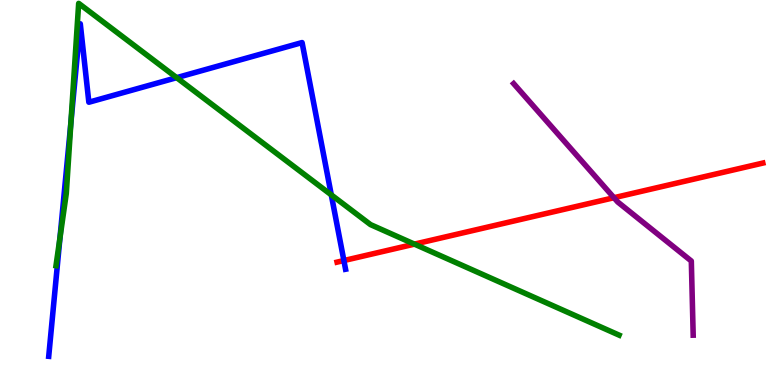[{'lines': ['blue', 'red'], 'intersections': [{'x': 4.44, 'y': 3.23}]}, {'lines': ['green', 'red'], 'intersections': [{'x': 5.35, 'y': 3.66}]}, {'lines': ['purple', 'red'], 'intersections': [{'x': 7.92, 'y': 4.86}]}, {'lines': ['blue', 'green'], 'intersections': [{'x': 0.774, 'y': 3.82}, {'x': 0.915, 'y': 6.81}, {'x': 2.28, 'y': 7.98}, {'x': 4.27, 'y': 4.94}]}, {'lines': ['blue', 'purple'], 'intersections': []}, {'lines': ['green', 'purple'], 'intersections': []}]